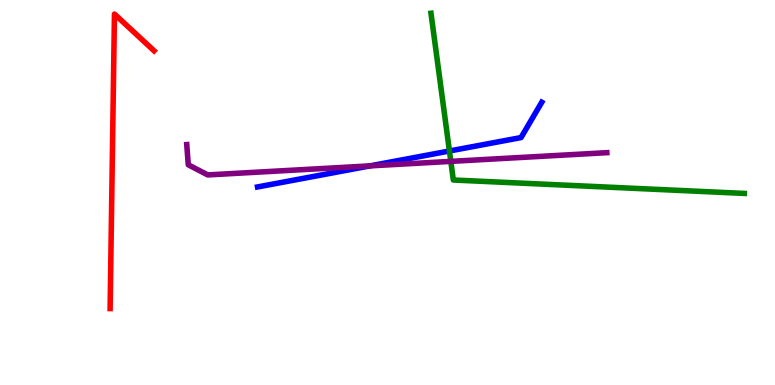[{'lines': ['blue', 'red'], 'intersections': []}, {'lines': ['green', 'red'], 'intersections': []}, {'lines': ['purple', 'red'], 'intersections': []}, {'lines': ['blue', 'green'], 'intersections': [{'x': 5.8, 'y': 6.08}]}, {'lines': ['blue', 'purple'], 'intersections': [{'x': 4.77, 'y': 5.69}]}, {'lines': ['green', 'purple'], 'intersections': [{'x': 5.82, 'y': 5.81}]}]